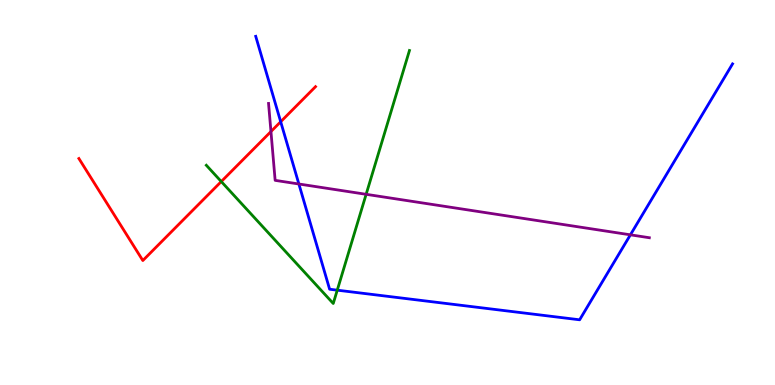[{'lines': ['blue', 'red'], 'intersections': [{'x': 3.62, 'y': 6.84}]}, {'lines': ['green', 'red'], 'intersections': [{'x': 2.86, 'y': 5.28}]}, {'lines': ['purple', 'red'], 'intersections': [{'x': 3.5, 'y': 6.58}]}, {'lines': ['blue', 'green'], 'intersections': [{'x': 4.35, 'y': 2.46}]}, {'lines': ['blue', 'purple'], 'intersections': [{'x': 3.86, 'y': 5.22}, {'x': 8.13, 'y': 3.9}]}, {'lines': ['green', 'purple'], 'intersections': [{'x': 4.72, 'y': 4.95}]}]